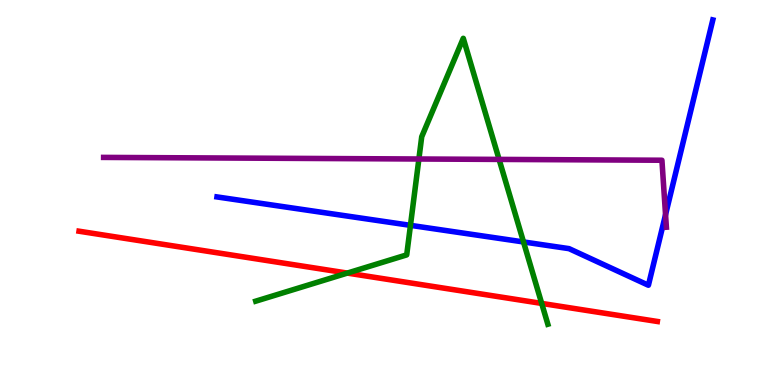[{'lines': ['blue', 'red'], 'intersections': []}, {'lines': ['green', 'red'], 'intersections': [{'x': 4.48, 'y': 2.91}, {'x': 6.99, 'y': 2.12}]}, {'lines': ['purple', 'red'], 'intersections': []}, {'lines': ['blue', 'green'], 'intersections': [{'x': 5.3, 'y': 4.15}, {'x': 6.75, 'y': 3.72}]}, {'lines': ['blue', 'purple'], 'intersections': [{'x': 8.59, 'y': 4.42}]}, {'lines': ['green', 'purple'], 'intersections': [{'x': 5.4, 'y': 5.87}, {'x': 6.44, 'y': 5.86}]}]